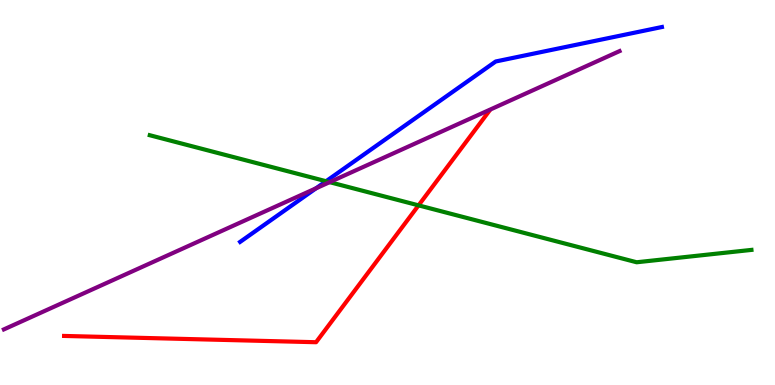[{'lines': ['blue', 'red'], 'intersections': []}, {'lines': ['green', 'red'], 'intersections': [{'x': 5.4, 'y': 4.67}]}, {'lines': ['purple', 'red'], 'intersections': []}, {'lines': ['blue', 'green'], 'intersections': [{'x': 4.21, 'y': 5.29}]}, {'lines': ['blue', 'purple'], 'intersections': [{'x': 4.08, 'y': 5.11}]}, {'lines': ['green', 'purple'], 'intersections': [{'x': 4.25, 'y': 5.27}]}]